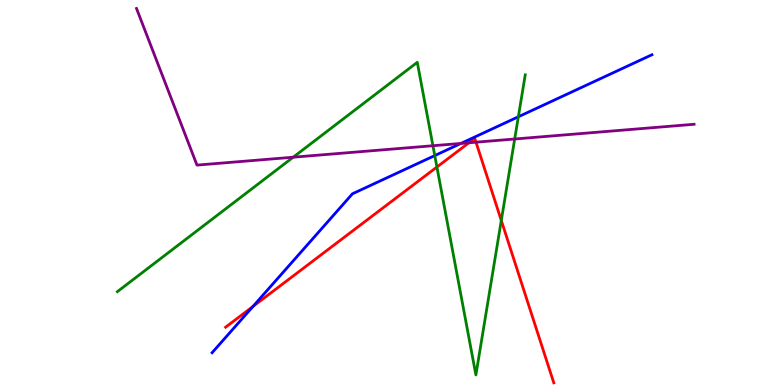[{'lines': ['blue', 'red'], 'intersections': [{'x': 3.26, 'y': 2.04}]}, {'lines': ['green', 'red'], 'intersections': [{'x': 5.64, 'y': 5.66}, {'x': 6.47, 'y': 4.27}]}, {'lines': ['purple', 'red'], 'intersections': [{'x': 6.05, 'y': 6.29}, {'x': 6.14, 'y': 6.31}]}, {'lines': ['blue', 'green'], 'intersections': [{'x': 5.61, 'y': 5.96}, {'x': 6.69, 'y': 6.97}]}, {'lines': ['blue', 'purple'], 'intersections': [{'x': 5.95, 'y': 6.27}]}, {'lines': ['green', 'purple'], 'intersections': [{'x': 3.78, 'y': 5.92}, {'x': 5.59, 'y': 6.21}, {'x': 6.64, 'y': 6.39}]}]